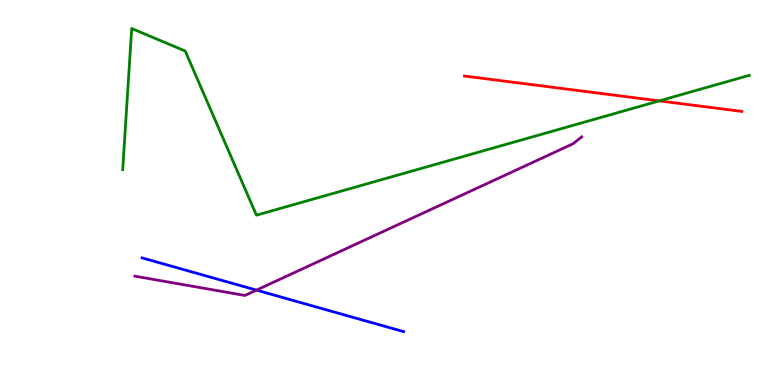[{'lines': ['blue', 'red'], 'intersections': []}, {'lines': ['green', 'red'], 'intersections': [{'x': 8.51, 'y': 7.38}]}, {'lines': ['purple', 'red'], 'intersections': []}, {'lines': ['blue', 'green'], 'intersections': []}, {'lines': ['blue', 'purple'], 'intersections': [{'x': 3.31, 'y': 2.46}]}, {'lines': ['green', 'purple'], 'intersections': []}]